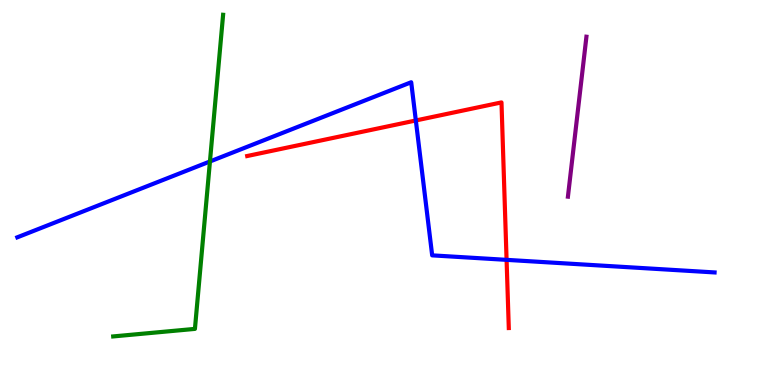[{'lines': ['blue', 'red'], 'intersections': [{'x': 5.37, 'y': 6.87}, {'x': 6.54, 'y': 3.25}]}, {'lines': ['green', 'red'], 'intersections': []}, {'lines': ['purple', 'red'], 'intersections': []}, {'lines': ['blue', 'green'], 'intersections': [{'x': 2.71, 'y': 5.81}]}, {'lines': ['blue', 'purple'], 'intersections': []}, {'lines': ['green', 'purple'], 'intersections': []}]